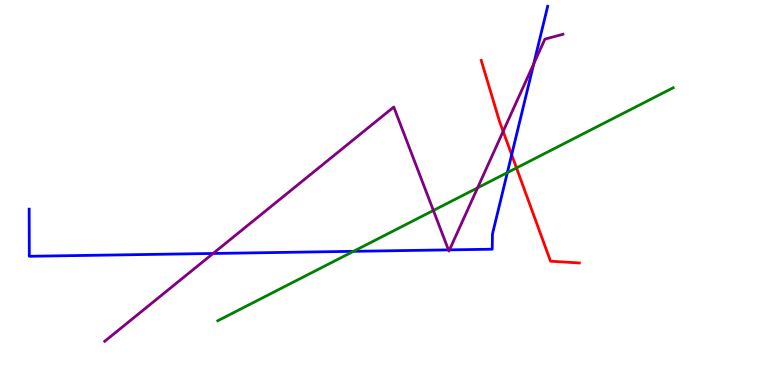[{'lines': ['blue', 'red'], 'intersections': [{'x': 6.6, 'y': 5.98}]}, {'lines': ['green', 'red'], 'intersections': [{'x': 6.66, 'y': 5.64}]}, {'lines': ['purple', 'red'], 'intersections': [{'x': 6.49, 'y': 6.59}]}, {'lines': ['blue', 'green'], 'intersections': [{'x': 4.56, 'y': 3.47}, {'x': 6.55, 'y': 5.52}]}, {'lines': ['blue', 'purple'], 'intersections': [{'x': 2.75, 'y': 3.42}, {'x': 5.79, 'y': 3.51}, {'x': 5.8, 'y': 3.51}, {'x': 6.89, 'y': 8.34}]}, {'lines': ['green', 'purple'], 'intersections': [{'x': 5.59, 'y': 4.53}, {'x': 6.16, 'y': 5.12}]}]